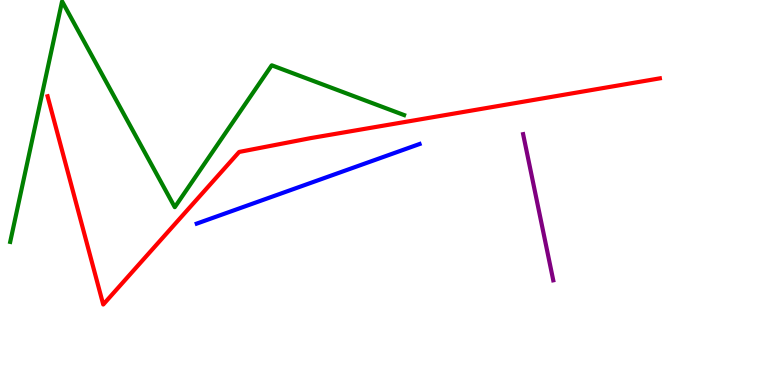[{'lines': ['blue', 'red'], 'intersections': []}, {'lines': ['green', 'red'], 'intersections': []}, {'lines': ['purple', 'red'], 'intersections': []}, {'lines': ['blue', 'green'], 'intersections': []}, {'lines': ['blue', 'purple'], 'intersections': []}, {'lines': ['green', 'purple'], 'intersections': []}]